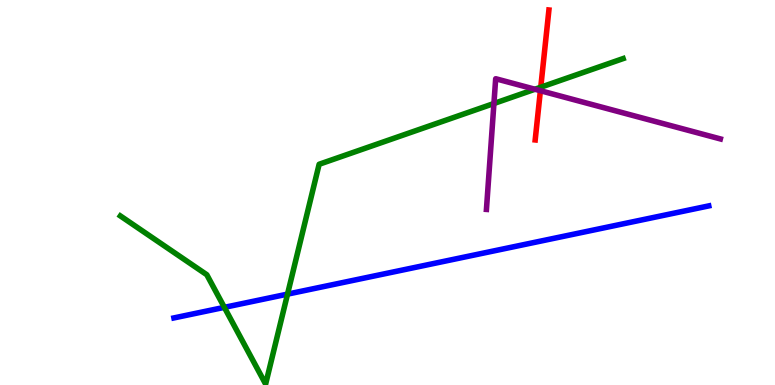[{'lines': ['blue', 'red'], 'intersections': []}, {'lines': ['green', 'red'], 'intersections': [{'x': 6.98, 'y': 7.73}]}, {'lines': ['purple', 'red'], 'intersections': [{'x': 6.97, 'y': 7.64}]}, {'lines': ['blue', 'green'], 'intersections': [{'x': 2.89, 'y': 2.02}, {'x': 3.71, 'y': 2.36}]}, {'lines': ['blue', 'purple'], 'intersections': []}, {'lines': ['green', 'purple'], 'intersections': [{'x': 6.37, 'y': 7.31}, {'x': 6.9, 'y': 7.68}]}]